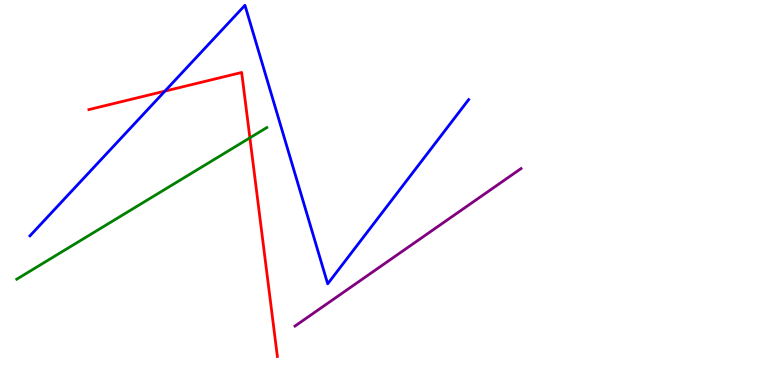[{'lines': ['blue', 'red'], 'intersections': [{'x': 2.13, 'y': 7.63}]}, {'lines': ['green', 'red'], 'intersections': [{'x': 3.22, 'y': 6.42}]}, {'lines': ['purple', 'red'], 'intersections': []}, {'lines': ['blue', 'green'], 'intersections': []}, {'lines': ['blue', 'purple'], 'intersections': []}, {'lines': ['green', 'purple'], 'intersections': []}]